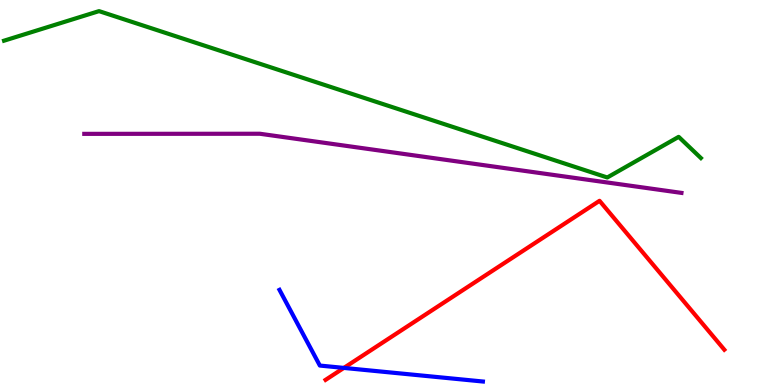[{'lines': ['blue', 'red'], 'intersections': [{'x': 4.44, 'y': 0.444}]}, {'lines': ['green', 'red'], 'intersections': []}, {'lines': ['purple', 'red'], 'intersections': []}, {'lines': ['blue', 'green'], 'intersections': []}, {'lines': ['blue', 'purple'], 'intersections': []}, {'lines': ['green', 'purple'], 'intersections': []}]